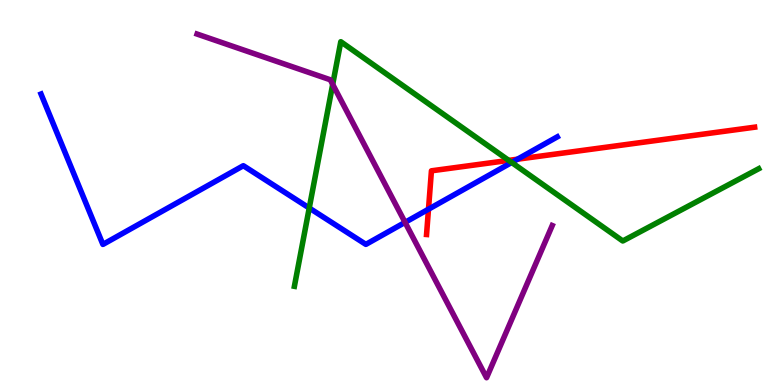[{'lines': ['blue', 'red'], 'intersections': [{'x': 5.53, 'y': 4.57}, {'x': 6.68, 'y': 5.87}]}, {'lines': ['green', 'red'], 'intersections': [{'x': 6.56, 'y': 5.83}]}, {'lines': ['purple', 'red'], 'intersections': []}, {'lines': ['blue', 'green'], 'intersections': [{'x': 3.99, 'y': 4.6}, {'x': 6.6, 'y': 5.78}]}, {'lines': ['blue', 'purple'], 'intersections': [{'x': 5.23, 'y': 4.22}]}, {'lines': ['green', 'purple'], 'intersections': [{'x': 4.29, 'y': 7.81}]}]